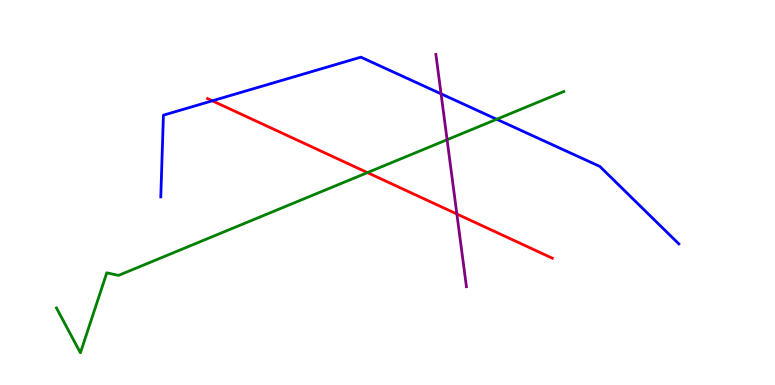[{'lines': ['blue', 'red'], 'intersections': [{'x': 2.74, 'y': 7.38}]}, {'lines': ['green', 'red'], 'intersections': [{'x': 4.74, 'y': 5.52}]}, {'lines': ['purple', 'red'], 'intersections': [{'x': 5.9, 'y': 4.44}]}, {'lines': ['blue', 'green'], 'intersections': [{'x': 6.41, 'y': 6.9}]}, {'lines': ['blue', 'purple'], 'intersections': [{'x': 5.69, 'y': 7.56}]}, {'lines': ['green', 'purple'], 'intersections': [{'x': 5.77, 'y': 6.37}]}]